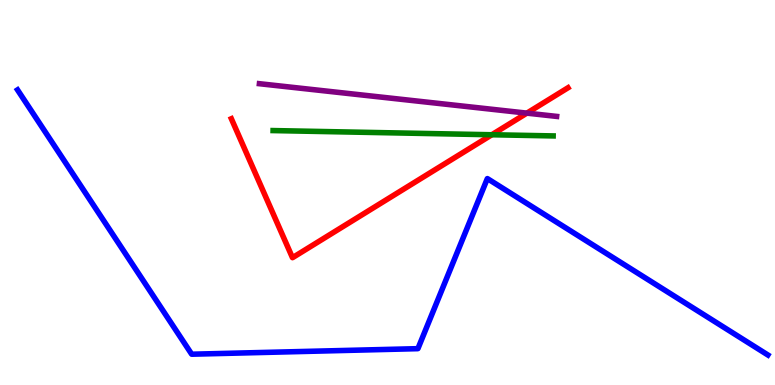[{'lines': ['blue', 'red'], 'intersections': []}, {'lines': ['green', 'red'], 'intersections': [{'x': 6.35, 'y': 6.5}]}, {'lines': ['purple', 'red'], 'intersections': [{'x': 6.8, 'y': 7.06}]}, {'lines': ['blue', 'green'], 'intersections': []}, {'lines': ['blue', 'purple'], 'intersections': []}, {'lines': ['green', 'purple'], 'intersections': []}]